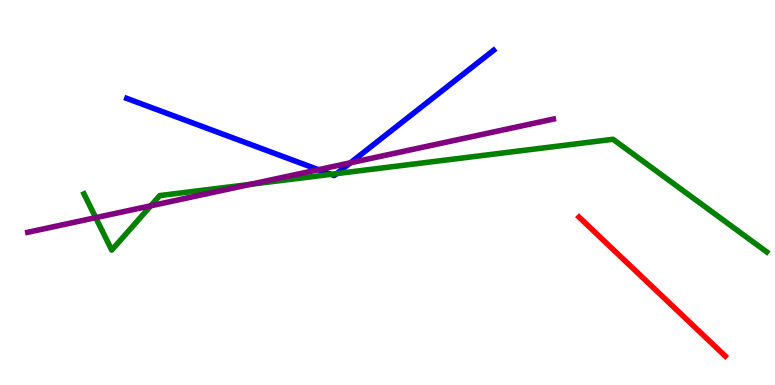[{'lines': ['blue', 'red'], 'intersections': []}, {'lines': ['green', 'red'], 'intersections': []}, {'lines': ['purple', 'red'], 'intersections': []}, {'lines': ['blue', 'green'], 'intersections': [{'x': 4.27, 'y': 5.47}, {'x': 4.34, 'y': 5.49}]}, {'lines': ['blue', 'purple'], 'intersections': [{'x': 4.11, 'y': 5.59}, {'x': 4.52, 'y': 5.77}]}, {'lines': ['green', 'purple'], 'intersections': [{'x': 1.24, 'y': 4.35}, {'x': 1.95, 'y': 4.65}, {'x': 3.23, 'y': 5.21}]}]